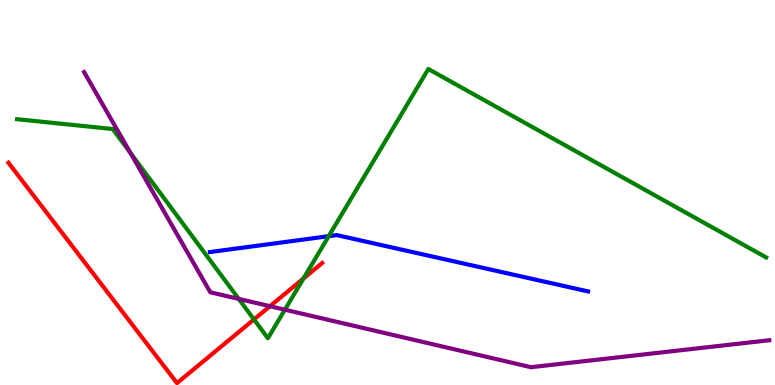[{'lines': ['blue', 'red'], 'intersections': []}, {'lines': ['green', 'red'], 'intersections': [{'x': 3.28, 'y': 1.7}, {'x': 3.92, 'y': 2.77}]}, {'lines': ['purple', 'red'], 'intersections': [{'x': 3.48, 'y': 2.05}]}, {'lines': ['blue', 'green'], 'intersections': [{'x': 4.24, 'y': 3.87}]}, {'lines': ['blue', 'purple'], 'intersections': []}, {'lines': ['green', 'purple'], 'intersections': [{'x': 1.68, 'y': 6.03}, {'x': 3.08, 'y': 2.24}, {'x': 3.68, 'y': 1.96}]}]